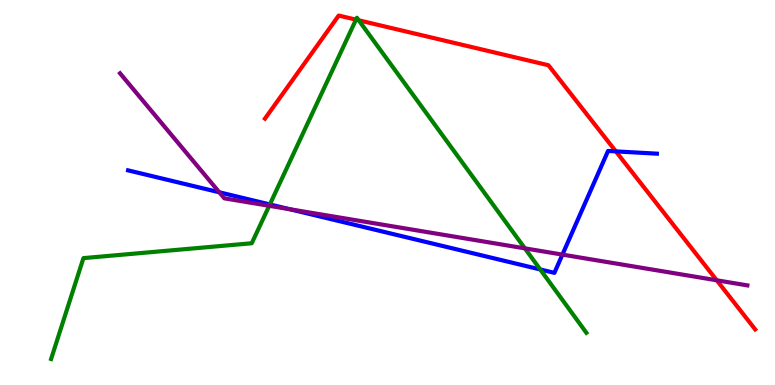[{'lines': ['blue', 'red'], 'intersections': [{'x': 7.95, 'y': 6.07}]}, {'lines': ['green', 'red'], 'intersections': [{'x': 4.59, 'y': 9.49}, {'x': 4.63, 'y': 9.47}]}, {'lines': ['purple', 'red'], 'intersections': [{'x': 9.25, 'y': 2.72}]}, {'lines': ['blue', 'green'], 'intersections': [{'x': 3.48, 'y': 4.69}, {'x': 6.97, 'y': 3.0}]}, {'lines': ['blue', 'purple'], 'intersections': [{'x': 2.83, 'y': 5.01}, {'x': 3.74, 'y': 4.57}, {'x': 7.26, 'y': 3.39}]}, {'lines': ['green', 'purple'], 'intersections': [{'x': 3.47, 'y': 4.65}, {'x': 6.77, 'y': 3.55}]}]